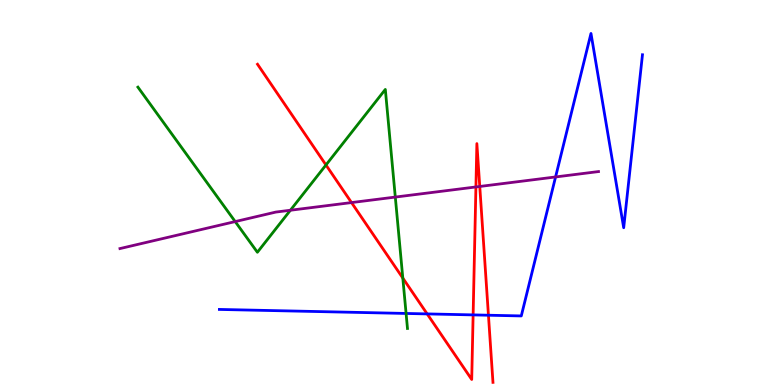[{'lines': ['blue', 'red'], 'intersections': [{'x': 5.51, 'y': 1.85}, {'x': 6.1, 'y': 1.82}, {'x': 6.3, 'y': 1.81}]}, {'lines': ['green', 'red'], 'intersections': [{'x': 4.21, 'y': 5.71}, {'x': 5.2, 'y': 2.78}]}, {'lines': ['purple', 'red'], 'intersections': [{'x': 4.54, 'y': 4.74}, {'x': 6.14, 'y': 5.14}, {'x': 6.19, 'y': 5.16}]}, {'lines': ['blue', 'green'], 'intersections': [{'x': 5.24, 'y': 1.86}]}, {'lines': ['blue', 'purple'], 'intersections': [{'x': 7.17, 'y': 5.4}]}, {'lines': ['green', 'purple'], 'intersections': [{'x': 3.03, 'y': 4.24}, {'x': 3.75, 'y': 4.54}, {'x': 5.1, 'y': 4.88}]}]